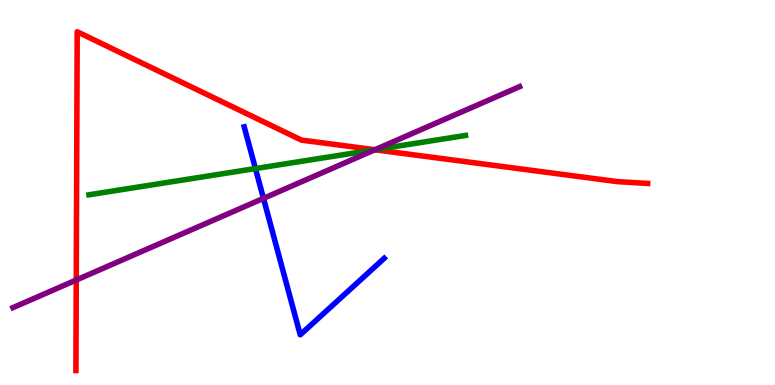[{'lines': ['blue', 'red'], 'intersections': []}, {'lines': ['green', 'red'], 'intersections': [{'x': 4.84, 'y': 6.11}]}, {'lines': ['purple', 'red'], 'intersections': [{'x': 0.984, 'y': 2.73}, {'x': 4.84, 'y': 6.11}]}, {'lines': ['blue', 'green'], 'intersections': [{'x': 3.3, 'y': 5.62}]}, {'lines': ['blue', 'purple'], 'intersections': [{'x': 3.4, 'y': 4.85}]}, {'lines': ['green', 'purple'], 'intersections': [{'x': 4.84, 'y': 6.11}]}]